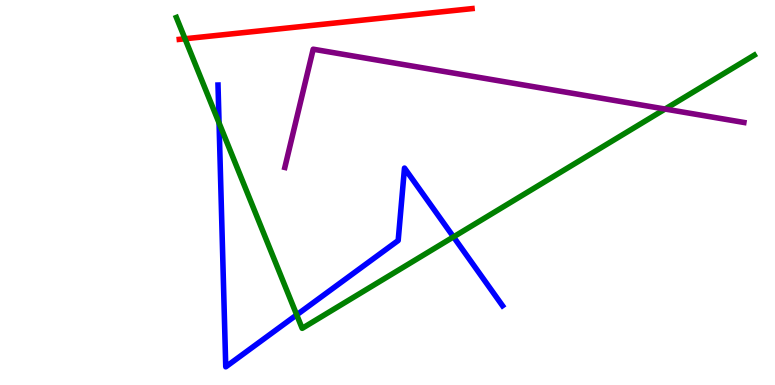[{'lines': ['blue', 'red'], 'intersections': []}, {'lines': ['green', 'red'], 'intersections': [{'x': 2.39, 'y': 8.99}]}, {'lines': ['purple', 'red'], 'intersections': []}, {'lines': ['blue', 'green'], 'intersections': [{'x': 2.83, 'y': 6.81}, {'x': 3.83, 'y': 1.82}, {'x': 5.85, 'y': 3.85}]}, {'lines': ['blue', 'purple'], 'intersections': []}, {'lines': ['green', 'purple'], 'intersections': [{'x': 8.58, 'y': 7.17}]}]